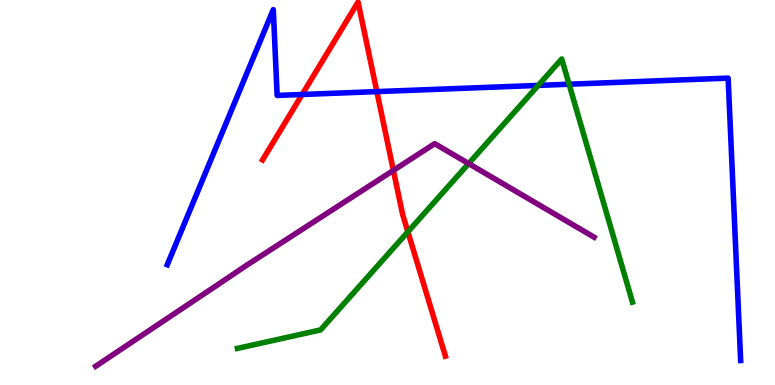[{'lines': ['blue', 'red'], 'intersections': [{'x': 3.9, 'y': 7.55}, {'x': 4.86, 'y': 7.62}]}, {'lines': ['green', 'red'], 'intersections': [{'x': 5.26, 'y': 3.98}]}, {'lines': ['purple', 'red'], 'intersections': [{'x': 5.08, 'y': 5.57}]}, {'lines': ['blue', 'green'], 'intersections': [{'x': 6.94, 'y': 7.78}, {'x': 7.34, 'y': 7.81}]}, {'lines': ['blue', 'purple'], 'intersections': []}, {'lines': ['green', 'purple'], 'intersections': [{'x': 6.05, 'y': 5.75}]}]